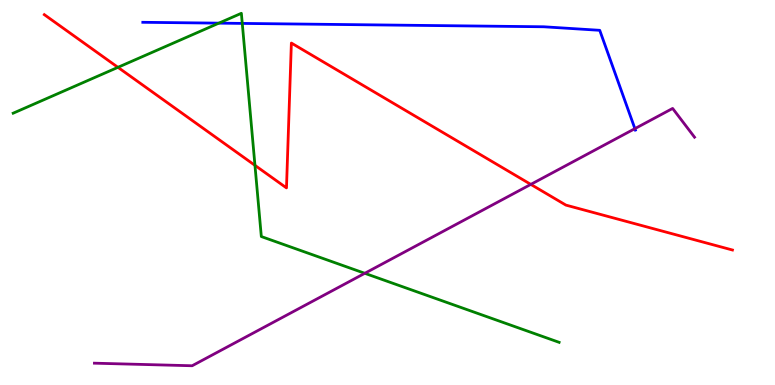[{'lines': ['blue', 'red'], 'intersections': []}, {'lines': ['green', 'red'], 'intersections': [{'x': 1.52, 'y': 8.25}, {'x': 3.29, 'y': 5.71}]}, {'lines': ['purple', 'red'], 'intersections': [{'x': 6.85, 'y': 5.21}]}, {'lines': ['blue', 'green'], 'intersections': [{'x': 2.82, 'y': 9.4}, {'x': 3.13, 'y': 9.39}]}, {'lines': ['blue', 'purple'], 'intersections': [{'x': 8.19, 'y': 6.66}]}, {'lines': ['green', 'purple'], 'intersections': [{'x': 4.71, 'y': 2.9}]}]